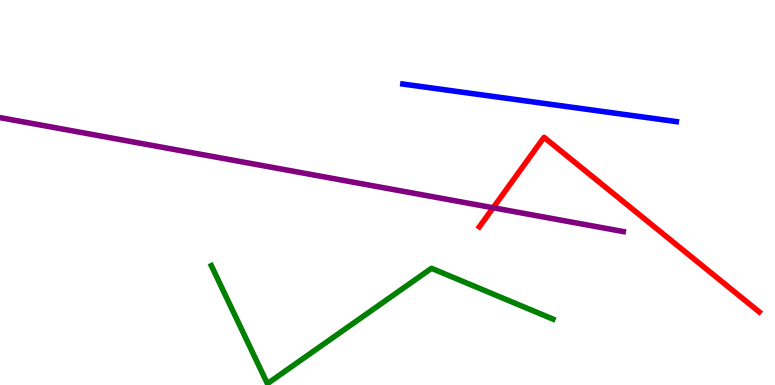[{'lines': ['blue', 'red'], 'intersections': []}, {'lines': ['green', 'red'], 'intersections': []}, {'lines': ['purple', 'red'], 'intersections': [{'x': 6.36, 'y': 4.6}]}, {'lines': ['blue', 'green'], 'intersections': []}, {'lines': ['blue', 'purple'], 'intersections': []}, {'lines': ['green', 'purple'], 'intersections': []}]